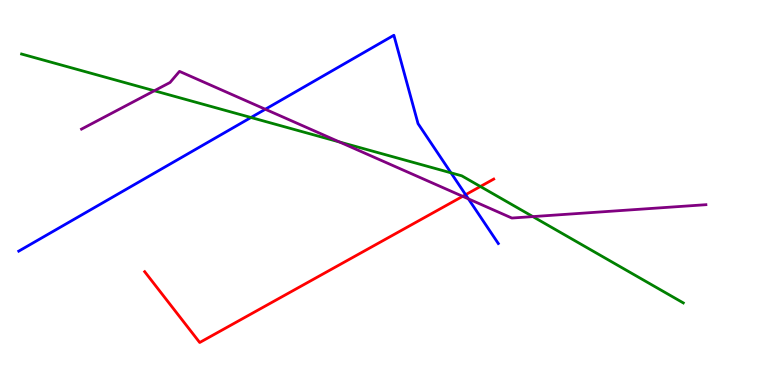[{'lines': ['blue', 'red'], 'intersections': [{'x': 6.01, 'y': 4.94}]}, {'lines': ['green', 'red'], 'intersections': [{'x': 6.2, 'y': 5.16}]}, {'lines': ['purple', 'red'], 'intersections': [{'x': 5.97, 'y': 4.9}]}, {'lines': ['blue', 'green'], 'intersections': [{'x': 3.24, 'y': 6.95}, {'x': 5.82, 'y': 5.51}]}, {'lines': ['blue', 'purple'], 'intersections': [{'x': 3.42, 'y': 7.16}, {'x': 6.04, 'y': 4.83}]}, {'lines': ['green', 'purple'], 'intersections': [{'x': 1.99, 'y': 7.64}, {'x': 4.38, 'y': 6.31}, {'x': 6.88, 'y': 4.37}]}]